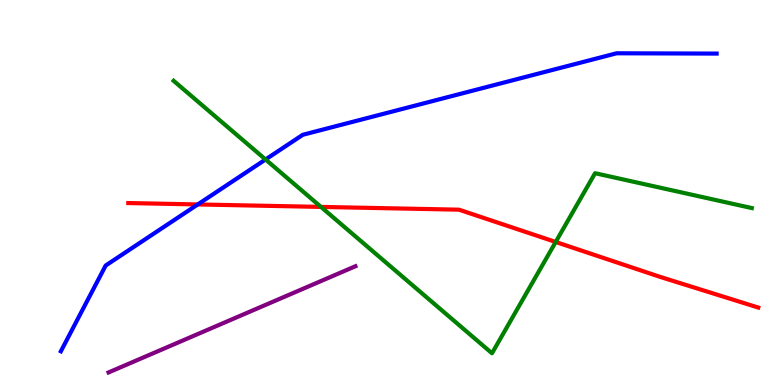[{'lines': ['blue', 'red'], 'intersections': [{'x': 2.55, 'y': 4.69}]}, {'lines': ['green', 'red'], 'intersections': [{'x': 4.14, 'y': 4.63}, {'x': 7.17, 'y': 3.71}]}, {'lines': ['purple', 'red'], 'intersections': []}, {'lines': ['blue', 'green'], 'intersections': [{'x': 3.43, 'y': 5.86}]}, {'lines': ['blue', 'purple'], 'intersections': []}, {'lines': ['green', 'purple'], 'intersections': []}]